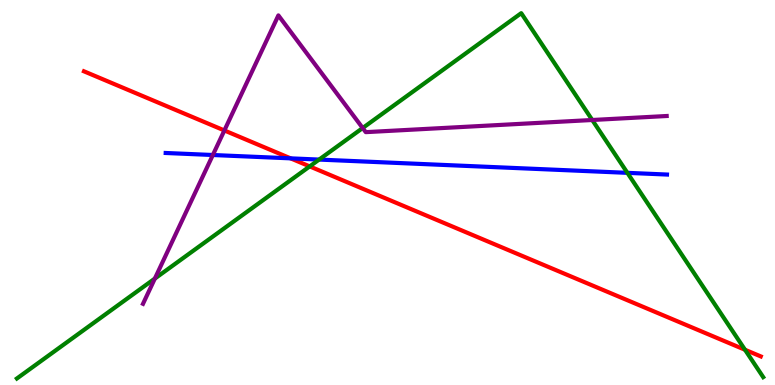[{'lines': ['blue', 'red'], 'intersections': [{'x': 3.75, 'y': 5.89}]}, {'lines': ['green', 'red'], 'intersections': [{'x': 4.0, 'y': 5.68}, {'x': 9.61, 'y': 0.915}]}, {'lines': ['purple', 'red'], 'intersections': [{'x': 2.9, 'y': 6.61}]}, {'lines': ['blue', 'green'], 'intersections': [{'x': 4.12, 'y': 5.86}, {'x': 8.1, 'y': 5.51}]}, {'lines': ['blue', 'purple'], 'intersections': [{'x': 2.75, 'y': 5.97}]}, {'lines': ['green', 'purple'], 'intersections': [{'x': 2.0, 'y': 2.76}, {'x': 4.68, 'y': 6.67}, {'x': 7.64, 'y': 6.88}]}]